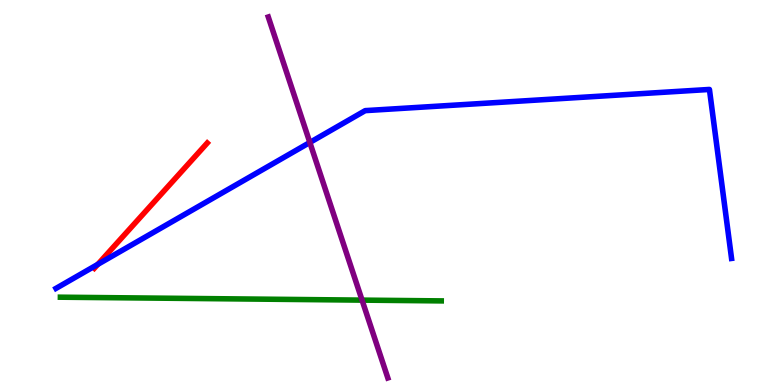[{'lines': ['blue', 'red'], 'intersections': [{'x': 1.26, 'y': 3.13}]}, {'lines': ['green', 'red'], 'intersections': []}, {'lines': ['purple', 'red'], 'intersections': []}, {'lines': ['blue', 'green'], 'intersections': []}, {'lines': ['blue', 'purple'], 'intersections': [{'x': 4.0, 'y': 6.3}]}, {'lines': ['green', 'purple'], 'intersections': [{'x': 4.67, 'y': 2.2}]}]